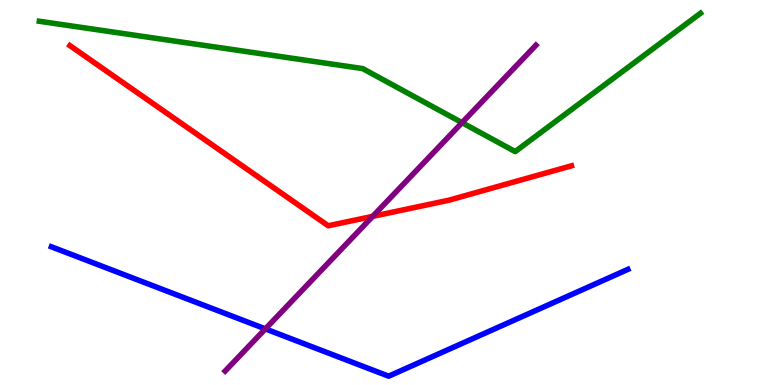[{'lines': ['blue', 'red'], 'intersections': []}, {'lines': ['green', 'red'], 'intersections': []}, {'lines': ['purple', 'red'], 'intersections': [{'x': 4.81, 'y': 4.38}]}, {'lines': ['blue', 'green'], 'intersections': []}, {'lines': ['blue', 'purple'], 'intersections': [{'x': 3.42, 'y': 1.46}]}, {'lines': ['green', 'purple'], 'intersections': [{'x': 5.96, 'y': 6.81}]}]